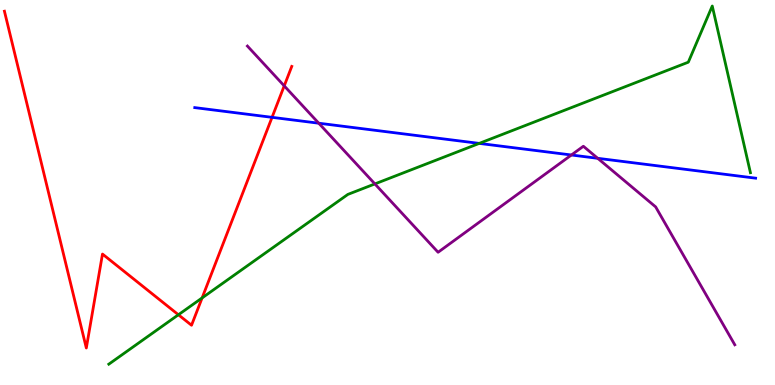[{'lines': ['blue', 'red'], 'intersections': [{'x': 3.51, 'y': 6.95}]}, {'lines': ['green', 'red'], 'intersections': [{'x': 2.3, 'y': 1.82}, {'x': 2.61, 'y': 2.26}]}, {'lines': ['purple', 'red'], 'intersections': [{'x': 3.67, 'y': 7.77}]}, {'lines': ['blue', 'green'], 'intersections': [{'x': 6.18, 'y': 6.28}]}, {'lines': ['blue', 'purple'], 'intersections': [{'x': 4.11, 'y': 6.8}, {'x': 7.37, 'y': 5.97}, {'x': 7.71, 'y': 5.89}]}, {'lines': ['green', 'purple'], 'intersections': [{'x': 4.84, 'y': 5.22}]}]